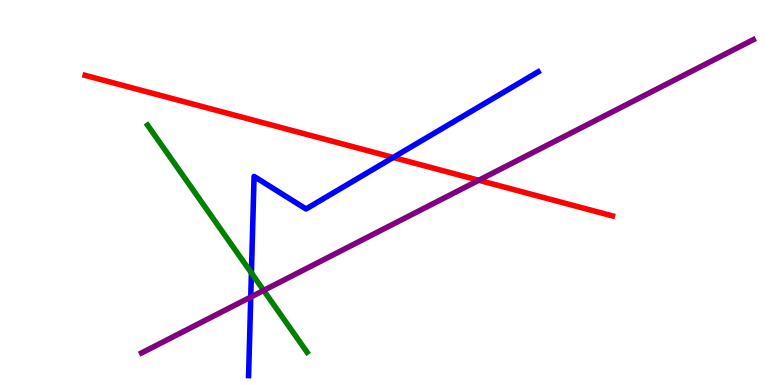[{'lines': ['blue', 'red'], 'intersections': [{'x': 5.07, 'y': 5.91}]}, {'lines': ['green', 'red'], 'intersections': []}, {'lines': ['purple', 'red'], 'intersections': [{'x': 6.18, 'y': 5.32}]}, {'lines': ['blue', 'green'], 'intersections': [{'x': 3.24, 'y': 2.91}]}, {'lines': ['blue', 'purple'], 'intersections': [{'x': 3.24, 'y': 2.28}]}, {'lines': ['green', 'purple'], 'intersections': [{'x': 3.4, 'y': 2.46}]}]